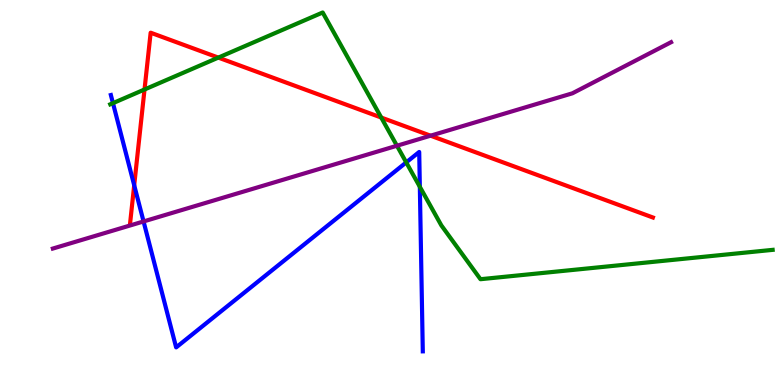[{'lines': ['blue', 'red'], 'intersections': [{'x': 1.73, 'y': 5.19}]}, {'lines': ['green', 'red'], 'intersections': [{'x': 1.86, 'y': 7.68}, {'x': 2.82, 'y': 8.5}, {'x': 4.92, 'y': 6.95}]}, {'lines': ['purple', 'red'], 'intersections': [{'x': 5.56, 'y': 6.48}]}, {'lines': ['blue', 'green'], 'intersections': [{'x': 1.46, 'y': 7.32}, {'x': 5.24, 'y': 5.78}, {'x': 5.42, 'y': 5.15}]}, {'lines': ['blue', 'purple'], 'intersections': [{'x': 1.85, 'y': 4.25}]}, {'lines': ['green', 'purple'], 'intersections': [{'x': 5.12, 'y': 6.21}]}]